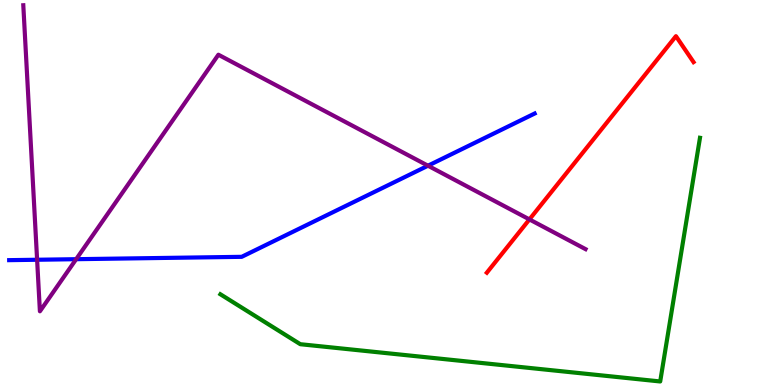[{'lines': ['blue', 'red'], 'intersections': []}, {'lines': ['green', 'red'], 'intersections': []}, {'lines': ['purple', 'red'], 'intersections': [{'x': 6.83, 'y': 4.3}]}, {'lines': ['blue', 'green'], 'intersections': []}, {'lines': ['blue', 'purple'], 'intersections': [{'x': 0.479, 'y': 3.25}, {'x': 0.983, 'y': 3.27}, {'x': 5.52, 'y': 5.7}]}, {'lines': ['green', 'purple'], 'intersections': []}]